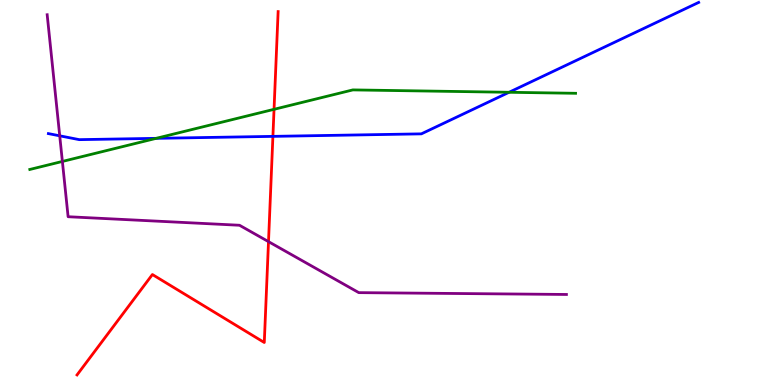[{'lines': ['blue', 'red'], 'intersections': [{'x': 3.52, 'y': 6.46}]}, {'lines': ['green', 'red'], 'intersections': [{'x': 3.54, 'y': 7.16}]}, {'lines': ['purple', 'red'], 'intersections': [{'x': 3.46, 'y': 3.72}]}, {'lines': ['blue', 'green'], 'intersections': [{'x': 2.02, 'y': 6.41}, {'x': 6.57, 'y': 7.6}]}, {'lines': ['blue', 'purple'], 'intersections': [{'x': 0.771, 'y': 6.47}]}, {'lines': ['green', 'purple'], 'intersections': [{'x': 0.805, 'y': 5.81}]}]